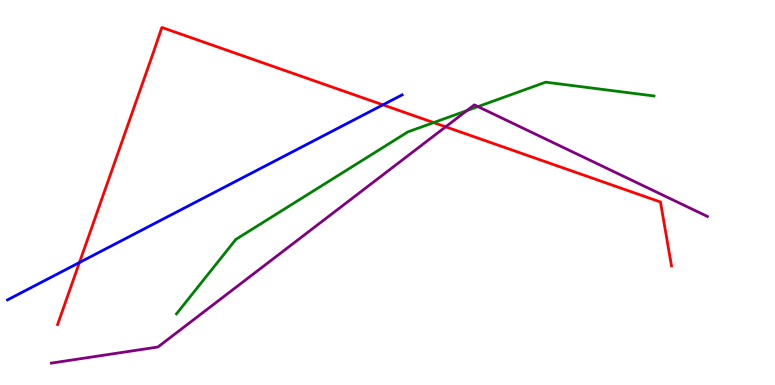[{'lines': ['blue', 'red'], 'intersections': [{'x': 1.02, 'y': 3.18}, {'x': 4.94, 'y': 7.28}]}, {'lines': ['green', 'red'], 'intersections': [{'x': 5.6, 'y': 6.82}]}, {'lines': ['purple', 'red'], 'intersections': [{'x': 5.75, 'y': 6.71}]}, {'lines': ['blue', 'green'], 'intersections': []}, {'lines': ['blue', 'purple'], 'intersections': []}, {'lines': ['green', 'purple'], 'intersections': [{'x': 6.02, 'y': 7.13}, {'x': 6.17, 'y': 7.23}]}]